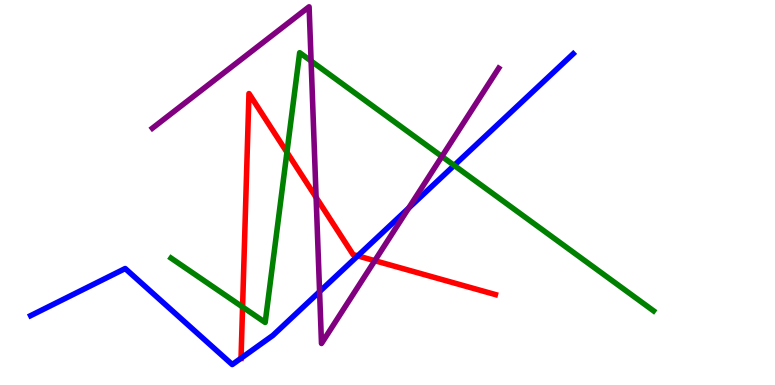[{'lines': ['blue', 'red'], 'intersections': [{'x': 3.11, 'y': 0.695}, {'x': 4.62, 'y': 3.35}]}, {'lines': ['green', 'red'], 'intersections': [{'x': 3.13, 'y': 2.03}, {'x': 3.7, 'y': 6.04}]}, {'lines': ['purple', 'red'], 'intersections': [{'x': 4.08, 'y': 4.87}, {'x': 4.84, 'y': 3.23}]}, {'lines': ['blue', 'green'], 'intersections': [{'x': 5.86, 'y': 5.7}]}, {'lines': ['blue', 'purple'], 'intersections': [{'x': 4.12, 'y': 2.43}, {'x': 5.27, 'y': 4.59}]}, {'lines': ['green', 'purple'], 'intersections': [{'x': 4.01, 'y': 8.41}, {'x': 5.7, 'y': 5.94}]}]